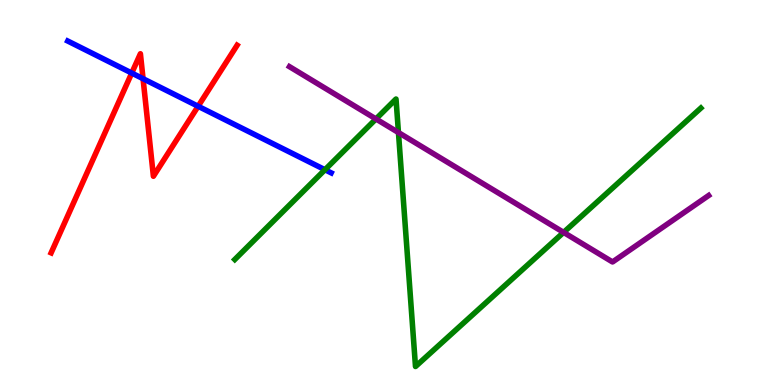[{'lines': ['blue', 'red'], 'intersections': [{'x': 1.7, 'y': 8.1}, {'x': 1.85, 'y': 7.96}, {'x': 2.56, 'y': 7.24}]}, {'lines': ['green', 'red'], 'intersections': []}, {'lines': ['purple', 'red'], 'intersections': []}, {'lines': ['blue', 'green'], 'intersections': [{'x': 4.19, 'y': 5.59}]}, {'lines': ['blue', 'purple'], 'intersections': []}, {'lines': ['green', 'purple'], 'intersections': [{'x': 4.85, 'y': 6.91}, {'x': 5.14, 'y': 6.56}, {'x': 7.27, 'y': 3.96}]}]